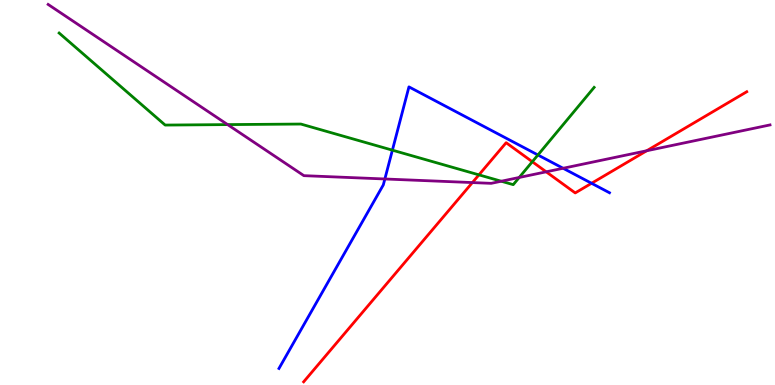[{'lines': ['blue', 'red'], 'intersections': [{'x': 7.63, 'y': 5.24}]}, {'lines': ['green', 'red'], 'intersections': [{'x': 6.18, 'y': 5.46}, {'x': 6.87, 'y': 5.8}]}, {'lines': ['purple', 'red'], 'intersections': [{'x': 6.1, 'y': 5.26}, {'x': 7.05, 'y': 5.54}, {'x': 8.34, 'y': 6.08}]}, {'lines': ['blue', 'green'], 'intersections': [{'x': 5.06, 'y': 6.1}, {'x': 6.94, 'y': 5.97}]}, {'lines': ['blue', 'purple'], 'intersections': [{'x': 4.97, 'y': 5.35}, {'x': 7.27, 'y': 5.63}]}, {'lines': ['green', 'purple'], 'intersections': [{'x': 2.94, 'y': 6.76}, {'x': 6.47, 'y': 5.29}, {'x': 6.7, 'y': 5.39}]}]